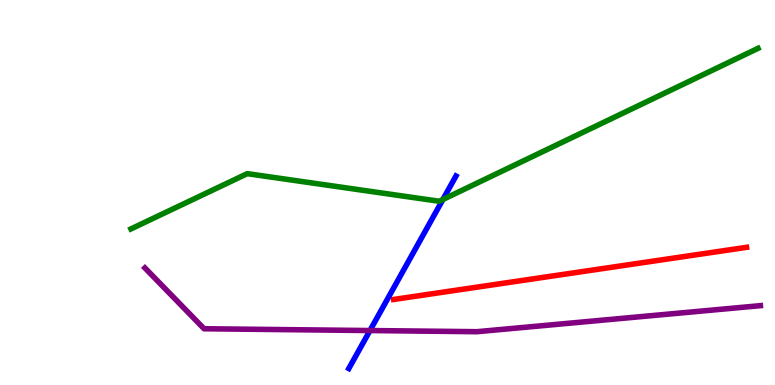[{'lines': ['blue', 'red'], 'intersections': []}, {'lines': ['green', 'red'], 'intersections': []}, {'lines': ['purple', 'red'], 'intersections': []}, {'lines': ['blue', 'green'], 'intersections': [{'x': 5.71, 'y': 4.82}]}, {'lines': ['blue', 'purple'], 'intersections': [{'x': 4.77, 'y': 1.41}]}, {'lines': ['green', 'purple'], 'intersections': []}]